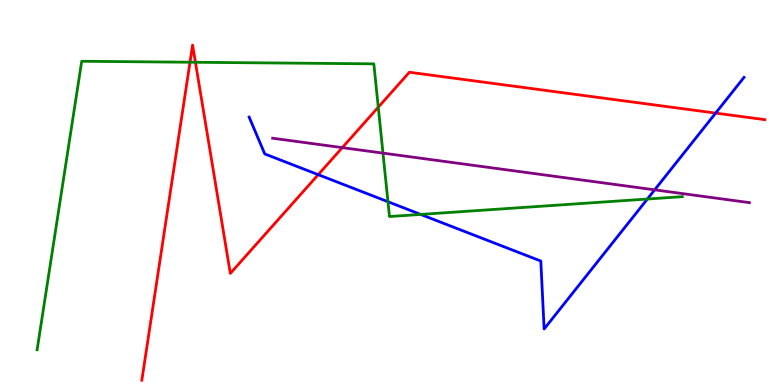[{'lines': ['blue', 'red'], 'intersections': [{'x': 4.11, 'y': 5.46}, {'x': 9.23, 'y': 7.06}]}, {'lines': ['green', 'red'], 'intersections': [{'x': 2.45, 'y': 8.38}, {'x': 2.52, 'y': 8.38}, {'x': 4.88, 'y': 7.22}]}, {'lines': ['purple', 'red'], 'intersections': [{'x': 4.42, 'y': 6.17}]}, {'lines': ['blue', 'green'], 'intersections': [{'x': 5.01, 'y': 4.76}, {'x': 5.43, 'y': 4.43}, {'x': 8.35, 'y': 4.83}]}, {'lines': ['blue', 'purple'], 'intersections': [{'x': 8.45, 'y': 5.07}]}, {'lines': ['green', 'purple'], 'intersections': [{'x': 4.94, 'y': 6.02}]}]